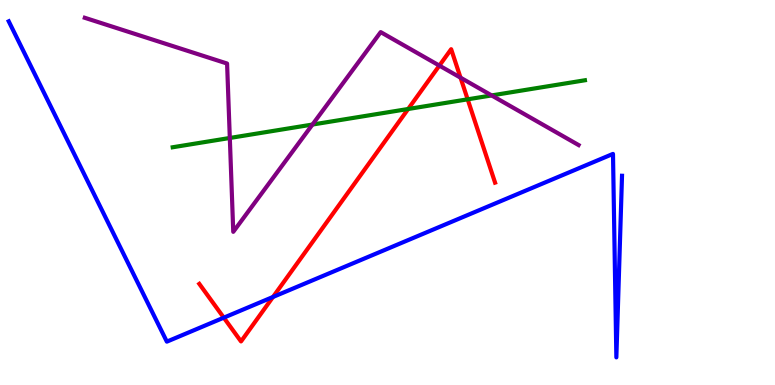[{'lines': ['blue', 'red'], 'intersections': [{'x': 2.89, 'y': 1.75}, {'x': 3.52, 'y': 2.29}]}, {'lines': ['green', 'red'], 'intersections': [{'x': 5.27, 'y': 7.17}, {'x': 6.03, 'y': 7.42}]}, {'lines': ['purple', 'red'], 'intersections': [{'x': 5.67, 'y': 8.3}, {'x': 5.94, 'y': 7.98}]}, {'lines': ['blue', 'green'], 'intersections': []}, {'lines': ['blue', 'purple'], 'intersections': []}, {'lines': ['green', 'purple'], 'intersections': [{'x': 2.97, 'y': 6.42}, {'x': 4.03, 'y': 6.77}, {'x': 6.34, 'y': 7.52}]}]